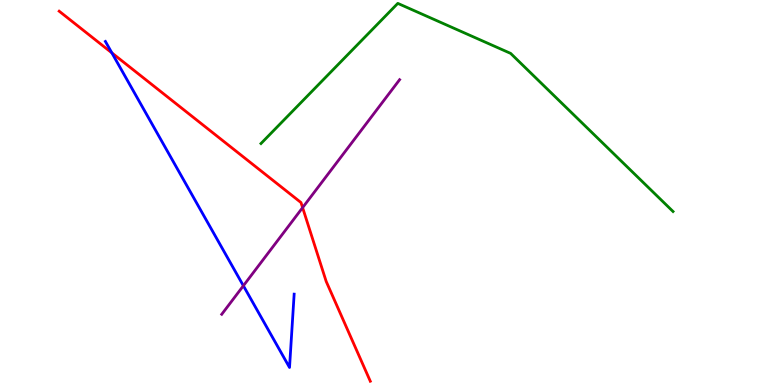[{'lines': ['blue', 'red'], 'intersections': [{'x': 1.44, 'y': 8.63}]}, {'lines': ['green', 'red'], 'intersections': []}, {'lines': ['purple', 'red'], 'intersections': [{'x': 3.9, 'y': 4.61}]}, {'lines': ['blue', 'green'], 'intersections': []}, {'lines': ['blue', 'purple'], 'intersections': [{'x': 3.14, 'y': 2.58}]}, {'lines': ['green', 'purple'], 'intersections': []}]